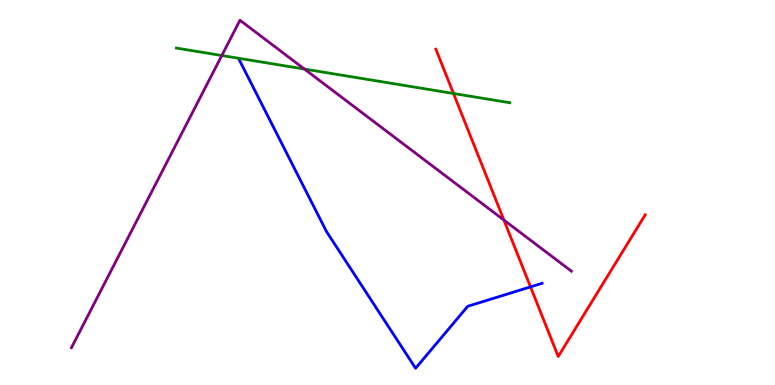[{'lines': ['blue', 'red'], 'intersections': [{'x': 6.85, 'y': 2.55}]}, {'lines': ['green', 'red'], 'intersections': [{'x': 5.85, 'y': 7.57}]}, {'lines': ['purple', 'red'], 'intersections': [{'x': 6.5, 'y': 4.28}]}, {'lines': ['blue', 'green'], 'intersections': []}, {'lines': ['blue', 'purple'], 'intersections': []}, {'lines': ['green', 'purple'], 'intersections': [{'x': 2.86, 'y': 8.56}, {'x': 3.93, 'y': 8.21}]}]